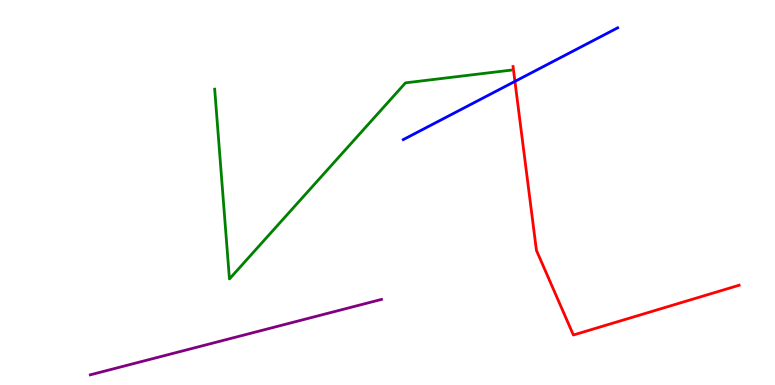[{'lines': ['blue', 'red'], 'intersections': [{'x': 6.64, 'y': 7.89}]}, {'lines': ['green', 'red'], 'intersections': []}, {'lines': ['purple', 'red'], 'intersections': []}, {'lines': ['blue', 'green'], 'intersections': []}, {'lines': ['blue', 'purple'], 'intersections': []}, {'lines': ['green', 'purple'], 'intersections': []}]